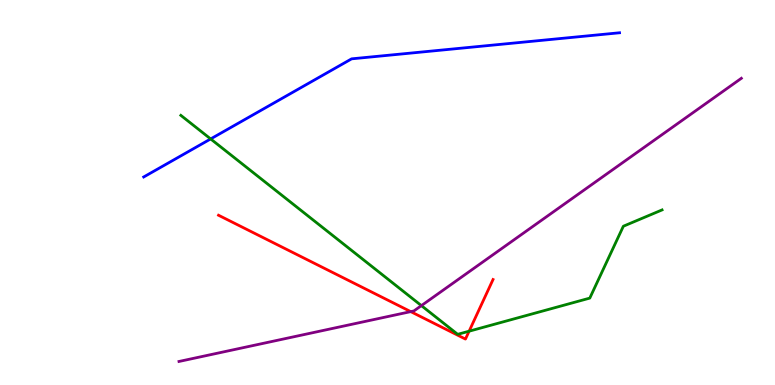[{'lines': ['blue', 'red'], 'intersections': []}, {'lines': ['green', 'red'], 'intersections': [{'x': 6.05, 'y': 1.4}]}, {'lines': ['purple', 'red'], 'intersections': [{'x': 5.3, 'y': 1.91}]}, {'lines': ['blue', 'green'], 'intersections': [{'x': 2.72, 'y': 6.39}]}, {'lines': ['blue', 'purple'], 'intersections': []}, {'lines': ['green', 'purple'], 'intersections': [{'x': 5.44, 'y': 2.06}]}]